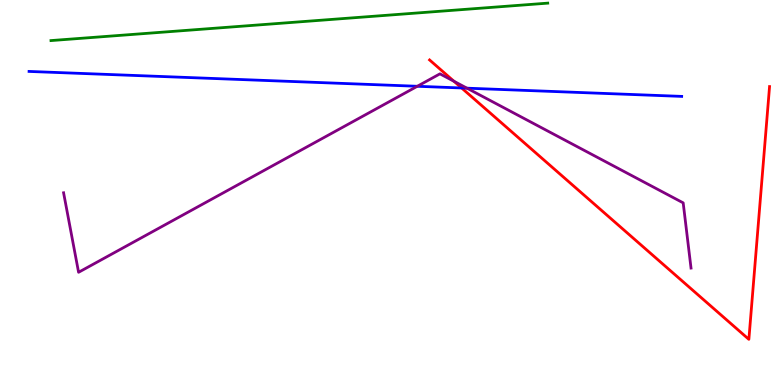[{'lines': ['blue', 'red'], 'intersections': [{'x': 5.96, 'y': 7.72}]}, {'lines': ['green', 'red'], 'intersections': []}, {'lines': ['purple', 'red'], 'intersections': [{'x': 5.86, 'y': 7.89}]}, {'lines': ['blue', 'green'], 'intersections': []}, {'lines': ['blue', 'purple'], 'intersections': [{'x': 5.38, 'y': 7.76}, {'x': 6.03, 'y': 7.71}]}, {'lines': ['green', 'purple'], 'intersections': []}]